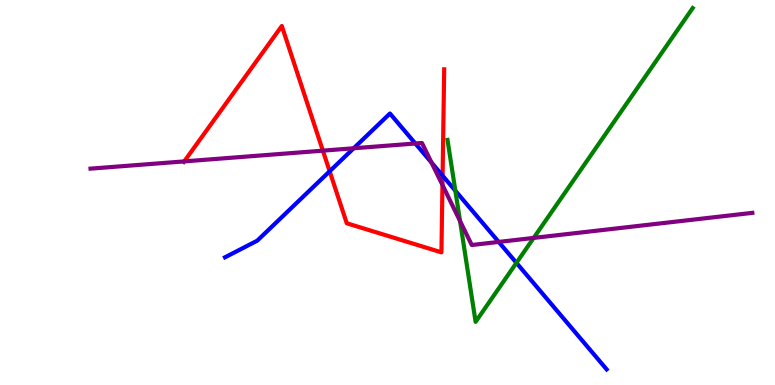[{'lines': ['blue', 'red'], 'intersections': [{'x': 4.25, 'y': 5.55}, {'x': 5.71, 'y': 5.44}]}, {'lines': ['green', 'red'], 'intersections': []}, {'lines': ['purple', 'red'], 'intersections': [{'x': 2.38, 'y': 5.81}, {'x': 4.17, 'y': 6.09}, {'x': 5.71, 'y': 5.2}]}, {'lines': ['blue', 'green'], 'intersections': [{'x': 5.88, 'y': 5.05}, {'x': 6.66, 'y': 3.17}]}, {'lines': ['blue', 'purple'], 'intersections': [{'x': 4.56, 'y': 6.15}, {'x': 5.36, 'y': 6.27}, {'x': 5.57, 'y': 5.78}, {'x': 6.43, 'y': 3.72}]}, {'lines': ['green', 'purple'], 'intersections': [{'x': 5.94, 'y': 4.26}, {'x': 6.89, 'y': 3.82}]}]